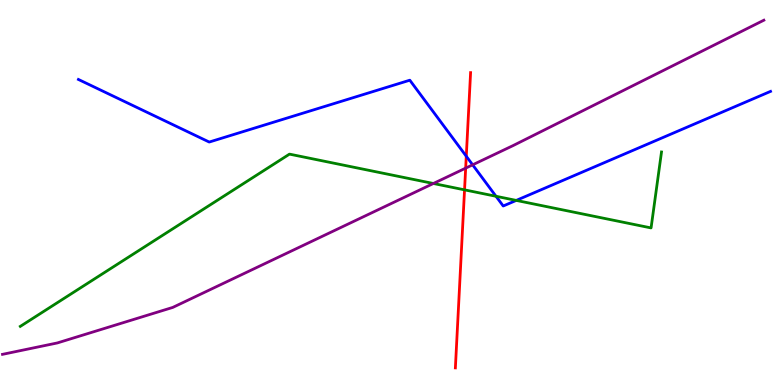[{'lines': ['blue', 'red'], 'intersections': [{'x': 6.02, 'y': 5.94}]}, {'lines': ['green', 'red'], 'intersections': [{'x': 5.99, 'y': 5.07}]}, {'lines': ['purple', 'red'], 'intersections': [{'x': 6.01, 'y': 5.63}]}, {'lines': ['blue', 'green'], 'intersections': [{'x': 6.4, 'y': 4.9}, {'x': 6.66, 'y': 4.79}]}, {'lines': ['blue', 'purple'], 'intersections': [{'x': 6.1, 'y': 5.72}]}, {'lines': ['green', 'purple'], 'intersections': [{'x': 5.59, 'y': 5.23}]}]